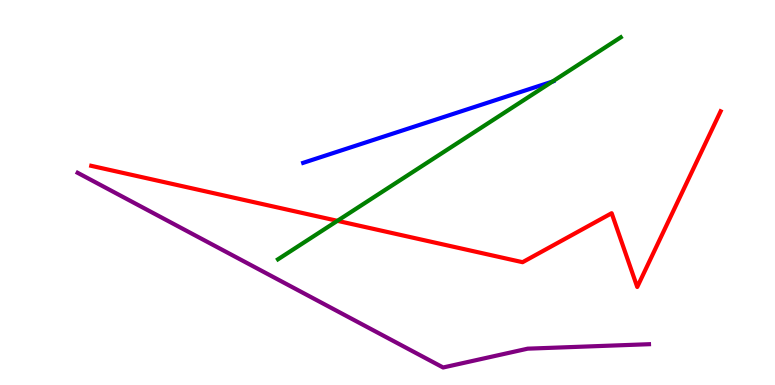[{'lines': ['blue', 'red'], 'intersections': []}, {'lines': ['green', 'red'], 'intersections': [{'x': 4.35, 'y': 4.26}]}, {'lines': ['purple', 'red'], 'intersections': []}, {'lines': ['blue', 'green'], 'intersections': [{'x': 7.13, 'y': 7.88}]}, {'lines': ['blue', 'purple'], 'intersections': []}, {'lines': ['green', 'purple'], 'intersections': []}]